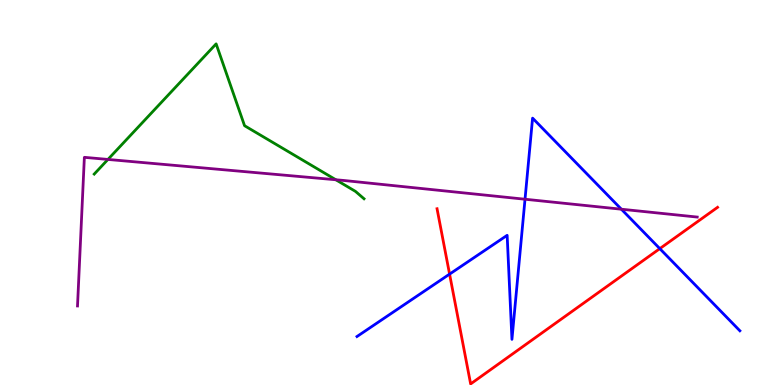[{'lines': ['blue', 'red'], 'intersections': [{'x': 5.8, 'y': 2.88}, {'x': 8.51, 'y': 3.54}]}, {'lines': ['green', 'red'], 'intersections': []}, {'lines': ['purple', 'red'], 'intersections': []}, {'lines': ['blue', 'green'], 'intersections': []}, {'lines': ['blue', 'purple'], 'intersections': [{'x': 6.77, 'y': 4.83}, {'x': 8.02, 'y': 4.57}]}, {'lines': ['green', 'purple'], 'intersections': [{'x': 1.39, 'y': 5.86}, {'x': 4.33, 'y': 5.33}]}]